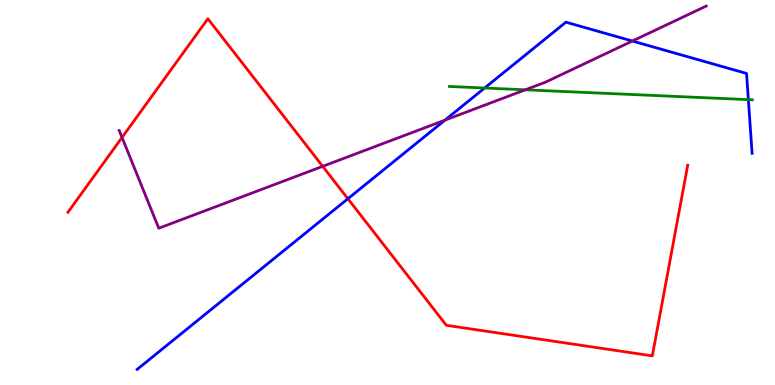[{'lines': ['blue', 'red'], 'intersections': [{'x': 4.49, 'y': 4.84}]}, {'lines': ['green', 'red'], 'intersections': []}, {'lines': ['purple', 'red'], 'intersections': [{'x': 1.57, 'y': 6.43}, {'x': 4.16, 'y': 5.68}]}, {'lines': ['blue', 'green'], 'intersections': [{'x': 6.25, 'y': 7.71}, {'x': 9.66, 'y': 7.41}]}, {'lines': ['blue', 'purple'], 'intersections': [{'x': 5.74, 'y': 6.88}, {'x': 8.16, 'y': 8.93}]}, {'lines': ['green', 'purple'], 'intersections': [{'x': 6.78, 'y': 7.67}]}]